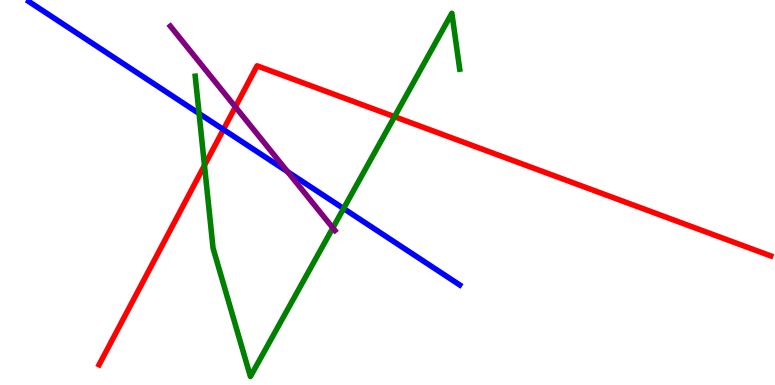[{'lines': ['blue', 'red'], 'intersections': [{'x': 2.88, 'y': 6.64}]}, {'lines': ['green', 'red'], 'intersections': [{'x': 2.64, 'y': 5.7}, {'x': 5.09, 'y': 6.97}]}, {'lines': ['purple', 'red'], 'intersections': [{'x': 3.04, 'y': 7.22}]}, {'lines': ['blue', 'green'], 'intersections': [{'x': 2.57, 'y': 7.05}, {'x': 4.43, 'y': 4.58}]}, {'lines': ['blue', 'purple'], 'intersections': [{'x': 3.71, 'y': 5.54}]}, {'lines': ['green', 'purple'], 'intersections': [{'x': 4.29, 'y': 4.08}]}]